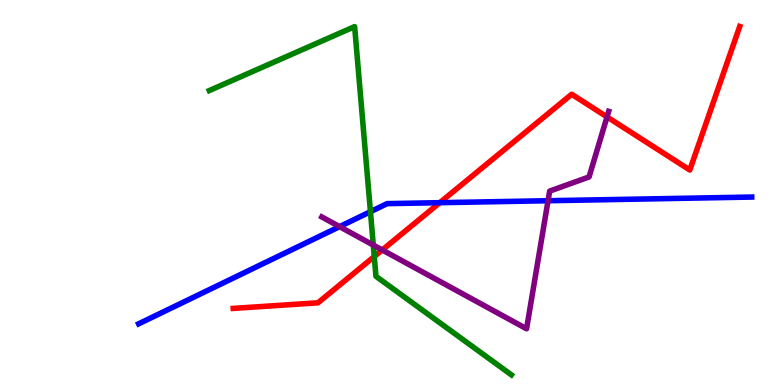[{'lines': ['blue', 'red'], 'intersections': [{'x': 5.67, 'y': 4.74}]}, {'lines': ['green', 'red'], 'intersections': [{'x': 4.83, 'y': 3.34}]}, {'lines': ['purple', 'red'], 'intersections': [{'x': 4.93, 'y': 3.51}, {'x': 7.83, 'y': 6.96}]}, {'lines': ['blue', 'green'], 'intersections': [{'x': 4.78, 'y': 4.5}]}, {'lines': ['blue', 'purple'], 'intersections': [{'x': 4.38, 'y': 4.11}, {'x': 7.07, 'y': 4.79}]}, {'lines': ['green', 'purple'], 'intersections': [{'x': 4.82, 'y': 3.63}]}]